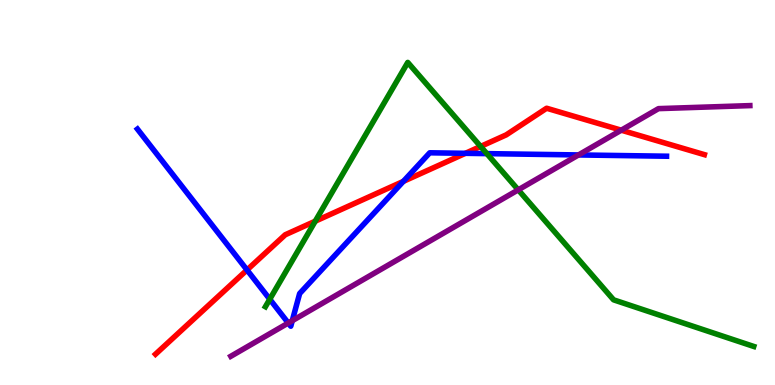[{'lines': ['blue', 'red'], 'intersections': [{'x': 3.19, 'y': 2.99}, {'x': 5.2, 'y': 5.29}, {'x': 6.01, 'y': 6.02}]}, {'lines': ['green', 'red'], 'intersections': [{'x': 4.07, 'y': 4.25}, {'x': 6.2, 'y': 6.2}]}, {'lines': ['purple', 'red'], 'intersections': [{'x': 8.02, 'y': 6.62}]}, {'lines': ['blue', 'green'], 'intersections': [{'x': 3.48, 'y': 2.23}, {'x': 6.28, 'y': 6.01}]}, {'lines': ['blue', 'purple'], 'intersections': [{'x': 3.72, 'y': 1.61}, {'x': 3.77, 'y': 1.67}, {'x': 7.46, 'y': 5.98}]}, {'lines': ['green', 'purple'], 'intersections': [{'x': 6.69, 'y': 5.07}]}]